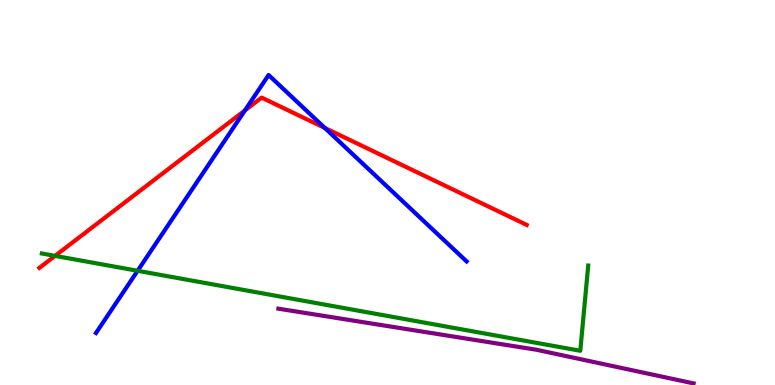[{'lines': ['blue', 'red'], 'intersections': [{'x': 3.16, 'y': 7.13}, {'x': 4.19, 'y': 6.68}]}, {'lines': ['green', 'red'], 'intersections': [{'x': 0.71, 'y': 3.35}]}, {'lines': ['purple', 'red'], 'intersections': []}, {'lines': ['blue', 'green'], 'intersections': [{'x': 1.78, 'y': 2.97}]}, {'lines': ['blue', 'purple'], 'intersections': []}, {'lines': ['green', 'purple'], 'intersections': []}]